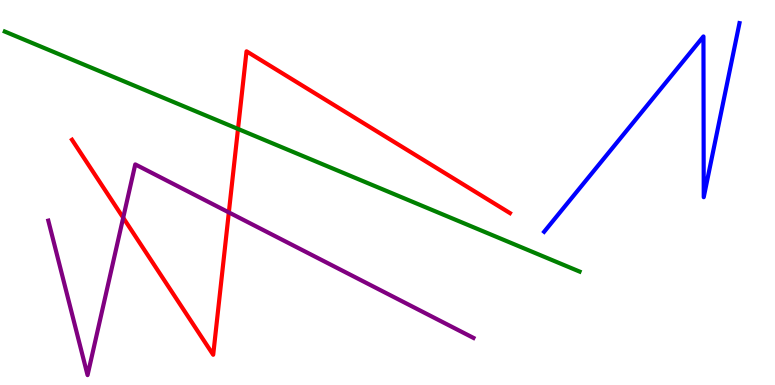[{'lines': ['blue', 'red'], 'intersections': []}, {'lines': ['green', 'red'], 'intersections': [{'x': 3.07, 'y': 6.65}]}, {'lines': ['purple', 'red'], 'intersections': [{'x': 1.59, 'y': 4.34}, {'x': 2.95, 'y': 4.48}]}, {'lines': ['blue', 'green'], 'intersections': []}, {'lines': ['blue', 'purple'], 'intersections': []}, {'lines': ['green', 'purple'], 'intersections': []}]